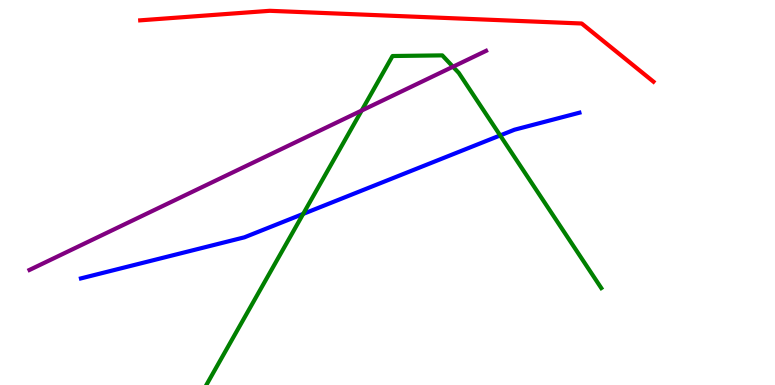[{'lines': ['blue', 'red'], 'intersections': []}, {'lines': ['green', 'red'], 'intersections': []}, {'lines': ['purple', 'red'], 'intersections': []}, {'lines': ['blue', 'green'], 'intersections': [{'x': 3.91, 'y': 4.44}, {'x': 6.45, 'y': 6.48}]}, {'lines': ['blue', 'purple'], 'intersections': []}, {'lines': ['green', 'purple'], 'intersections': [{'x': 4.67, 'y': 7.13}, {'x': 5.84, 'y': 8.27}]}]